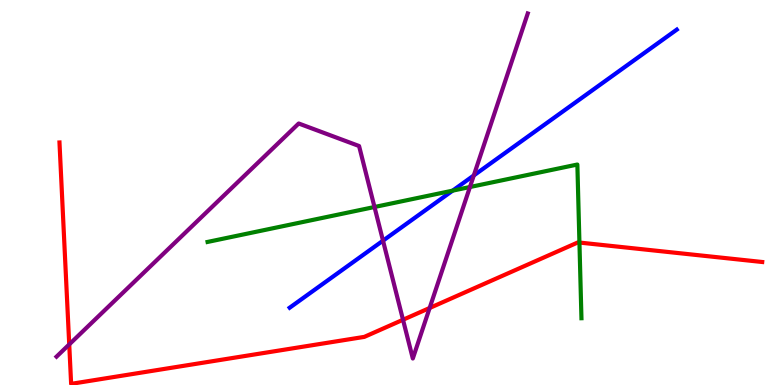[{'lines': ['blue', 'red'], 'intersections': []}, {'lines': ['green', 'red'], 'intersections': [{'x': 7.48, 'y': 3.7}]}, {'lines': ['purple', 'red'], 'intersections': [{'x': 0.893, 'y': 1.05}, {'x': 5.2, 'y': 1.69}, {'x': 5.54, 'y': 2.0}]}, {'lines': ['blue', 'green'], 'intersections': [{'x': 5.84, 'y': 5.05}]}, {'lines': ['blue', 'purple'], 'intersections': [{'x': 4.94, 'y': 3.75}, {'x': 6.11, 'y': 5.44}]}, {'lines': ['green', 'purple'], 'intersections': [{'x': 4.83, 'y': 4.62}, {'x': 6.06, 'y': 5.14}]}]